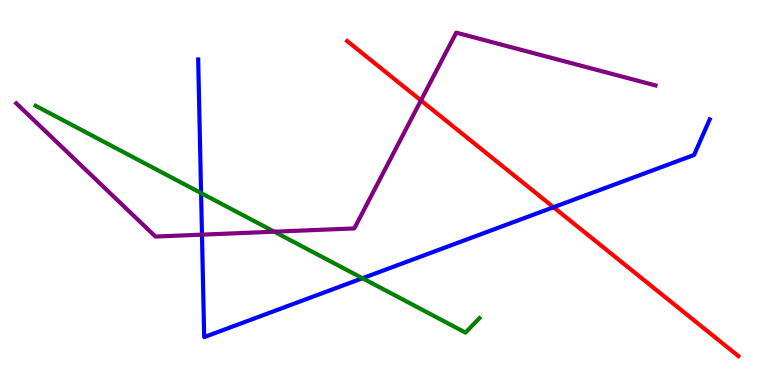[{'lines': ['blue', 'red'], 'intersections': [{'x': 7.14, 'y': 4.62}]}, {'lines': ['green', 'red'], 'intersections': []}, {'lines': ['purple', 'red'], 'intersections': [{'x': 5.43, 'y': 7.39}]}, {'lines': ['blue', 'green'], 'intersections': [{'x': 2.59, 'y': 4.99}, {'x': 4.68, 'y': 2.77}]}, {'lines': ['blue', 'purple'], 'intersections': [{'x': 2.61, 'y': 3.91}]}, {'lines': ['green', 'purple'], 'intersections': [{'x': 3.54, 'y': 3.98}]}]